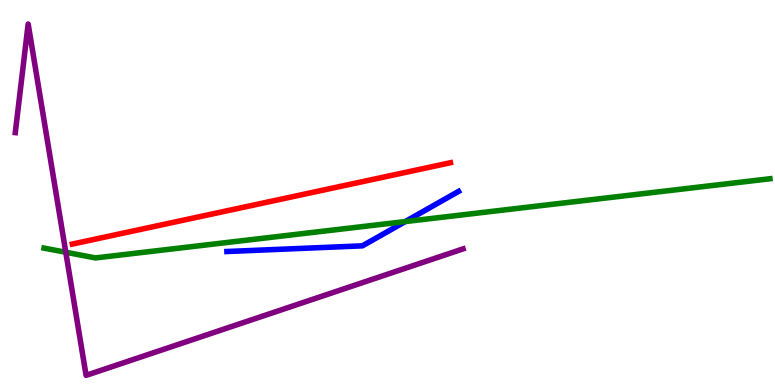[{'lines': ['blue', 'red'], 'intersections': []}, {'lines': ['green', 'red'], 'intersections': []}, {'lines': ['purple', 'red'], 'intersections': []}, {'lines': ['blue', 'green'], 'intersections': [{'x': 5.23, 'y': 4.25}]}, {'lines': ['blue', 'purple'], 'intersections': []}, {'lines': ['green', 'purple'], 'intersections': [{'x': 0.849, 'y': 3.45}]}]